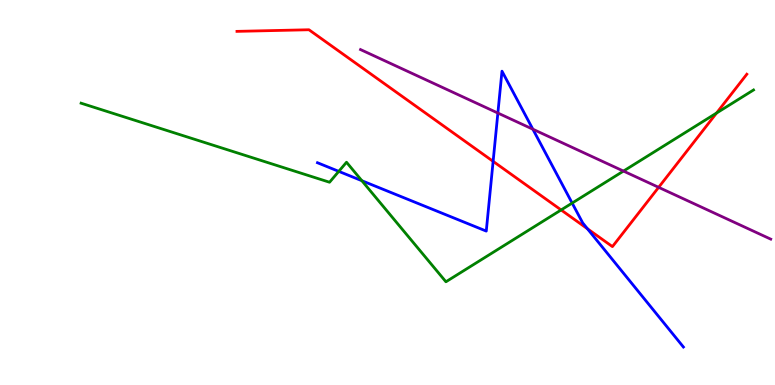[{'lines': ['blue', 'red'], 'intersections': [{'x': 6.36, 'y': 5.81}, {'x': 7.58, 'y': 4.06}]}, {'lines': ['green', 'red'], 'intersections': [{'x': 7.24, 'y': 4.55}, {'x': 9.25, 'y': 7.06}]}, {'lines': ['purple', 'red'], 'intersections': [{'x': 8.5, 'y': 5.13}]}, {'lines': ['blue', 'green'], 'intersections': [{'x': 4.37, 'y': 5.55}, {'x': 4.67, 'y': 5.31}, {'x': 7.38, 'y': 4.73}]}, {'lines': ['blue', 'purple'], 'intersections': [{'x': 6.42, 'y': 7.06}, {'x': 6.88, 'y': 6.64}]}, {'lines': ['green', 'purple'], 'intersections': [{'x': 8.04, 'y': 5.56}]}]